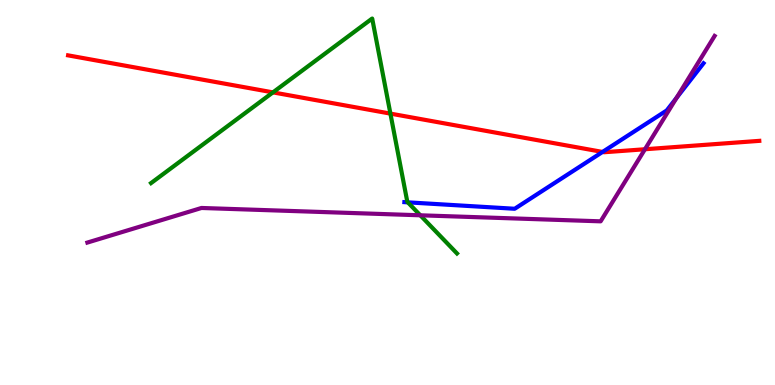[{'lines': ['blue', 'red'], 'intersections': [{'x': 7.77, 'y': 6.05}]}, {'lines': ['green', 'red'], 'intersections': [{'x': 3.52, 'y': 7.6}, {'x': 5.04, 'y': 7.05}]}, {'lines': ['purple', 'red'], 'intersections': [{'x': 8.32, 'y': 6.12}]}, {'lines': ['blue', 'green'], 'intersections': [{'x': 5.26, 'y': 4.74}]}, {'lines': ['blue', 'purple'], 'intersections': [{'x': 8.73, 'y': 7.46}]}, {'lines': ['green', 'purple'], 'intersections': [{'x': 5.42, 'y': 4.41}]}]